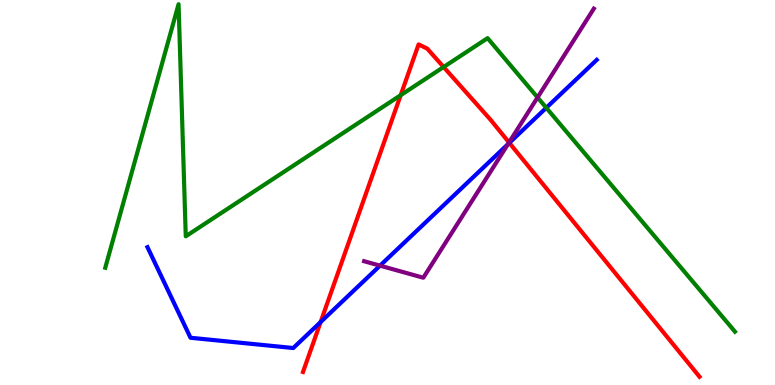[{'lines': ['blue', 'red'], 'intersections': [{'x': 4.14, 'y': 1.64}, {'x': 6.57, 'y': 6.29}]}, {'lines': ['green', 'red'], 'intersections': [{'x': 5.17, 'y': 7.53}, {'x': 5.72, 'y': 8.26}]}, {'lines': ['purple', 'red'], 'intersections': [{'x': 6.57, 'y': 6.3}]}, {'lines': ['blue', 'green'], 'intersections': [{'x': 7.05, 'y': 7.2}]}, {'lines': ['blue', 'purple'], 'intersections': [{'x': 4.9, 'y': 3.1}, {'x': 6.55, 'y': 6.25}]}, {'lines': ['green', 'purple'], 'intersections': [{'x': 6.94, 'y': 7.47}]}]